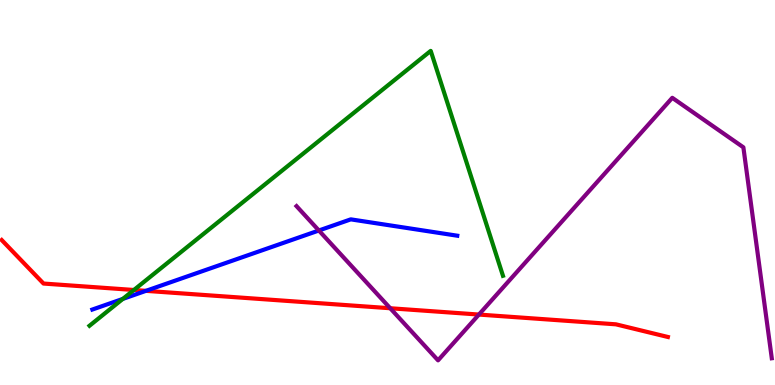[{'lines': ['blue', 'red'], 'intersections': [{'x': 1.88, 'y': 2.45}]}, {'lines': ['green', 'red'], 'intersections': [{'x': 1.73, 'y': 2.47}]}, {'lines': ['purple', 'red'], 'intersections': [{'x': 5.04, 'y': 1.99}, {'x': 6.18, 'y': 1.83}]}, {'lines': ['blue', 'green'], 'intersections': [{'x': 1.58, 'y': 2.24}]}, {'lines': ['blue', 'purple'], 'intersections': [{'x': 4.11, 'y': 4.01}]}, {'lines': ['green', 'purple'], 'intersections': []}]